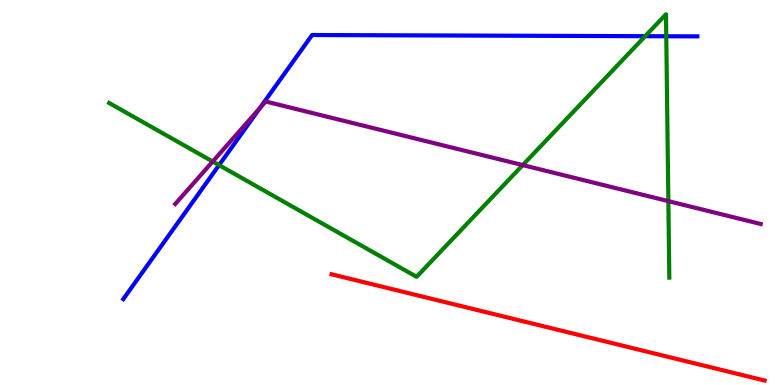[{'lines': ['blue', 'red'], 'intersections': []}, {'lines': ['green', 'red'], 'intersections': []}, {'lines': ['purple', 'red'], 'intersections': []}, {'lines': ['blue', 'green'], 'intersections': [{'x': 2.83, 'y': 5.71}, {'x': 8.32, 'y': 9.06}, {'x': 8.6, 'y': 9.06}]}, {'lines': ['blue', 'purple'], 'intersections': [{'x': 3.35, 'y': 7.2}]}, {'lines': ['green', 'purple'], 'intersections': [{'x': 2.74, 'y': 5.8}, {'x': 6.74, 'y': 5.71}, {'x': 8.62, 'y': 4.78}]}]